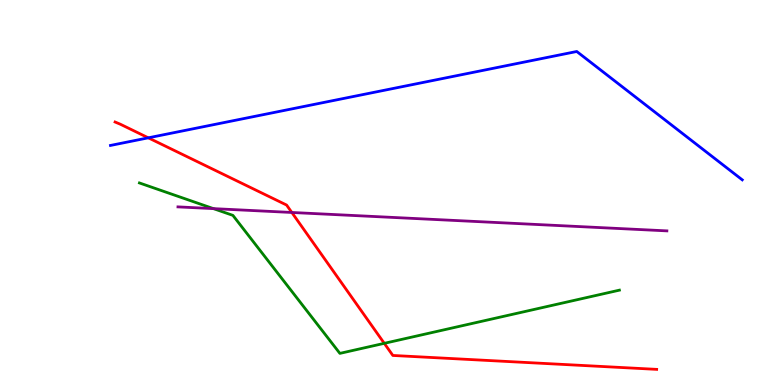[{'lines': ['blue', 'red'], 'intersections': [{'x': 1.91, 'y': 6.42}]}, {'lines': ['green', 'red'], 'intersections': [{'x': 4.96, 'y': 1.08}]}, {'lines': ['purple', 'red'], 'intersections': [{'x': 3.77, 'y': 4.48}]}, {'lines': ['blue', 'green'], 'intersections': []}, {'lines': ['blue', 'purple'], 'intersections': []}, {'lines': ['green', 'purple'], 'intersections': [{'x': 2.75, 'y': 4.58}]}]